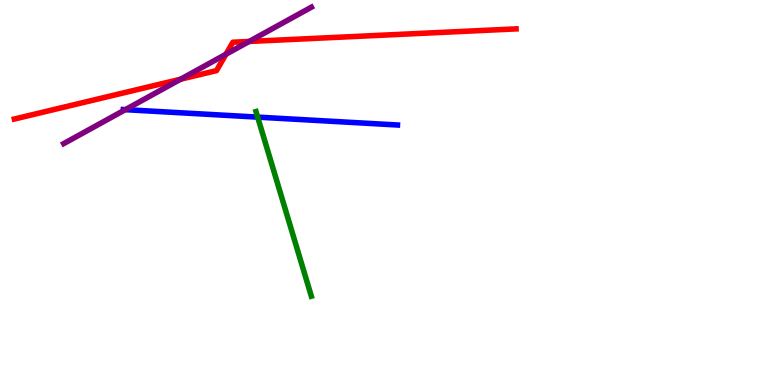[{'lines': ['blue', 'red'], 'intersections': []}, {'lines': ['green', 'red'], 'intersections': []}, {'lines': ['purple', 'red'], 'intersections': [{'x': 2.33, 'y': 7.94}, {'x': 2.92, 'y': 8.59}, {'x': 3.21, 'y': 8.92}]}, {'lines': ['blue', 'green'], 'intersections': [{'x': 3.32, 'y': 6.96}]}, {'lines': ['blue', 'purple'], 'intersections': [{'x': 1.62, 'y': 7.15}]}, {'lines': ['green', 'purple'], 'intersections': []}]